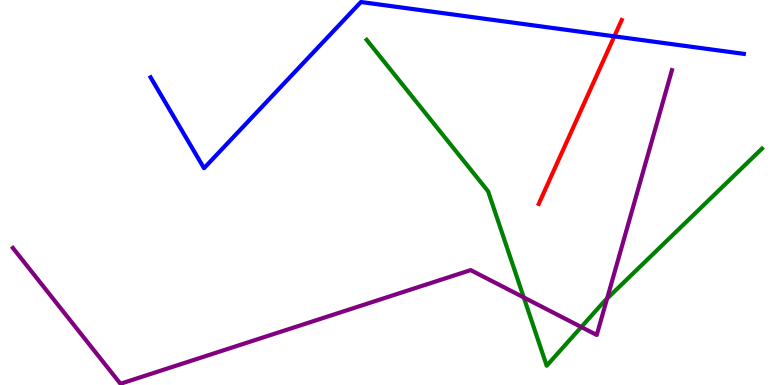[{'lines': ['blue', 'red'], 'intersections': [{'x': 7.93, 'y': 9.06}]}, {'lines': ['green', 'red'], 'intersections': []}, {'lines': ['purple', 'red'], 'intersections': []}, {'lines': ['blue', 'green'], 'intersections': []}, {'lines': ['blue', 'purple'], 'intersections': []}, {'lines': ['green', 'purple'], 'intersections': [{'x': 6.76, 'y': 2.27}, {'x': 7.5, 'y': 1.51}, {'x': 7.83, 'y': 2.24}]}]